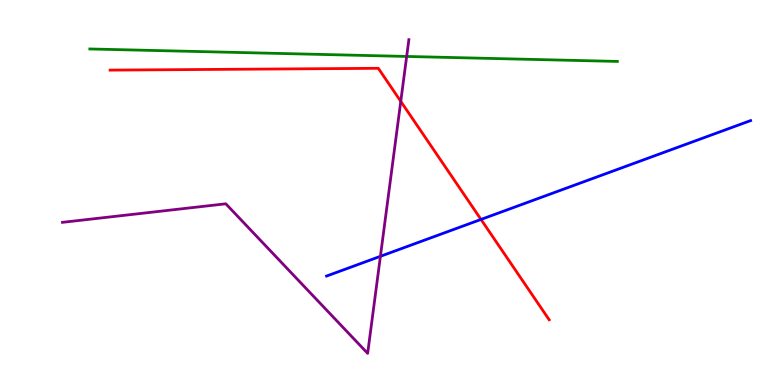[{'lines': ['blue', 'red'], 'intersections': [{'x': 6.21, 'y': 4.3}]}, {'lines': ['green', 'red'], 'intersections': []}, {'lines': ['purple', 'red'], 'intersections': [{'x': 5.17, 'y': 7.37}]}, {'lines': ['blue', 'green'], 'intersections': []}, {'lines': ['blue', 'purple'], 'intersections': [{'x': 4.91, 'y': 3.34}]}, {'lines': ['green', 'purple'], 'intersections': [{'x': 5.25, 'y': 8.53}]}]